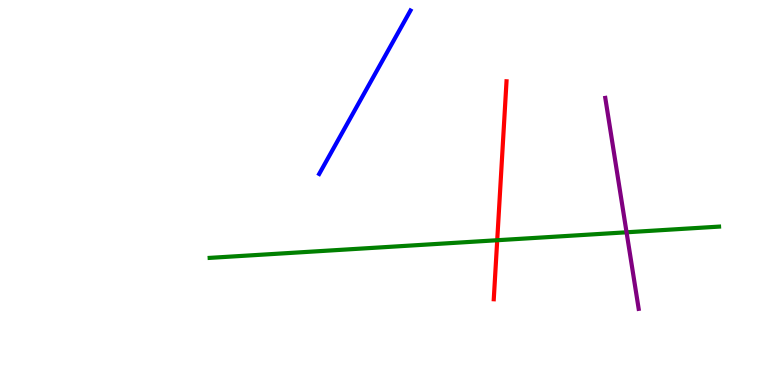[{'lines': ['blue', 'red'], 'intersections': []}, {'lines': ['green', 'red'], 'intersections': [{'x': 6.42, 'y': 3.76}]}, {'lines': ['purple', 'red'], 'intersections': []}, {'lines': ['blue', 'green'], 'intersections': []}, {'lines': ['blue', 'purple'], 'intersections': []}, {'lines': ['green', 'purple'], 'intersections': [{'x': 8.08, 'y': 3.97}]}]